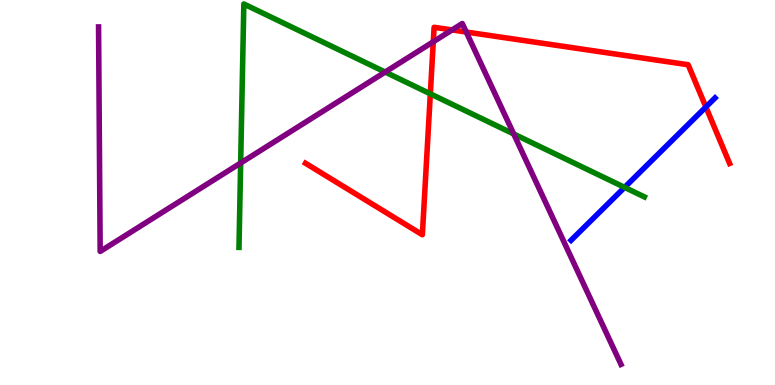[{'lines': ['blue', 'red'], 'intersections': [{'x': 9.11, 'y': 7.22}]}, {'lines': ['green', 'red'], 'intersections': [{'x': 5.55, 'y': 7.56}]}, {'lines': ['purple', 'red'], 'intersections': [{'x': 5.59, 'y': 8.92}, {'x': 5.83, 'y': 9.22}, {'x': 6.02, 'y': 9.17}]}, {'lines': ['blue', 'green'], 'intersections': [{'x': 8.06, 'y': 5.13}]}, {'lines': ['blue', 'purple'], 'intersections': []}, {'lines': ['green', 'purple'], 'intersections': [{'x': 3.11, 'y': 5.77}, {'x': 4.97, 'y': 8.13}, {'x': 6.63, 'y': 6.52}]}]